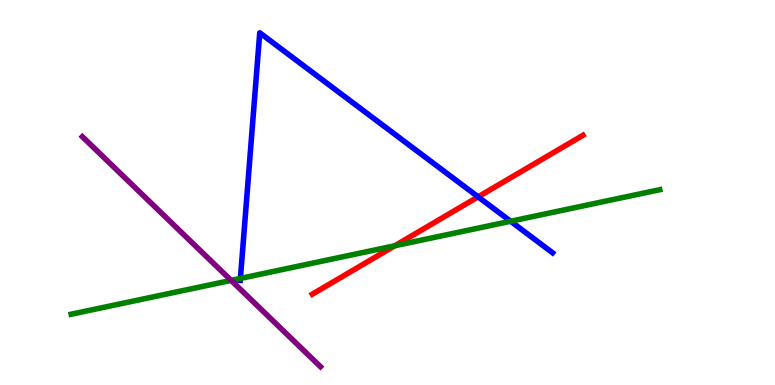[{'lines': ['blue', 'red'], 'intersections': [{'x': 6.17, 'y': 4.89}]}, {'lines': ['green', 'red'], 'intersections': [{'x': 5.09, 'y': 3.62}]}, {'lines': ['purple', 'red'], 'intersections': []}, {'lines': ['blue', 'green'], 'intersections': [{'x': 3.1, 'y': 2.77}, {'x': 6.59, 'y': 4.25}]}, {'lines': ['blue', 'purple'], 'intersections': []}, {'lines': ['green', 'purple'], 'intersections': [{'x': 2.98, 'y': 2.72}]}]